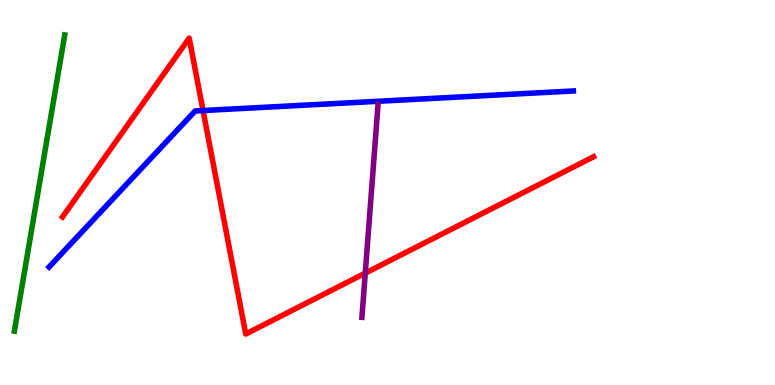[{'lines': ['blue', 'red'], 'intersections': [{'x': 2.62, 'y': 7.13}]}, {'lines': ['green', 'red'], 'intersections': []}, {'lines': ['purple', 'red'], 'intersections': [{'x': 4.71, 'y': 2.91}]}, {'lines': ['blue', 'green'], 'intersections': []}, {'lines': ['blue', 'purple'], 'intersections': []}, {'lines': ['green', 'purple'], 'intersections': []}]